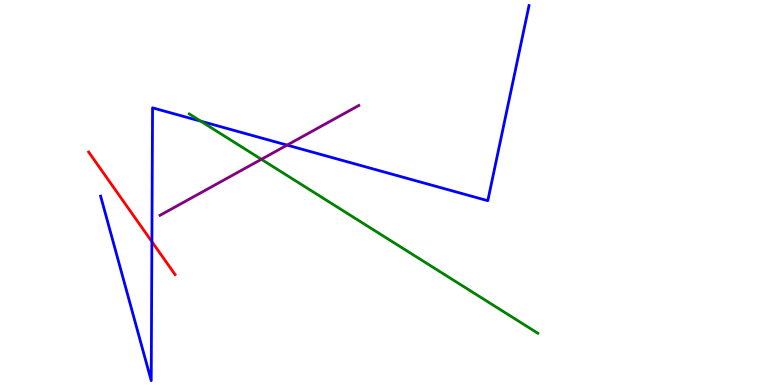[{'lines': ['blue', 'red'], 'intersections': [{'x': 1.96, 'y': 3.72}]}, {'lines': ['green', 'red'], 'intersections': []}, {'lines': ['purple', 'red'], 'intersections': []}, {'lines': ['blue', 'green'], 'intersections': [{'x': 2.59, 'y': 6.85}]}, {'lines': ['blue', 'purple'], 'intersections': [{'x': 3.7, 'y': 6.23}]}, {'lines': ['green', 'purple'], 'intersections': [{'x': 3.37, 'y': 5.86}]}]